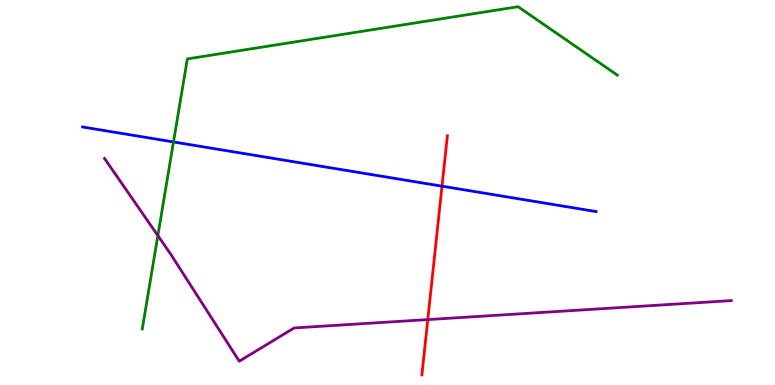[{'lines': ['blue', 'red'], 'intersections': [{'x': 5.7, 'y': 5.16}]}, {'lines': ['green', 'red'], 'intersections': []}, {'lines': ['purple', 'red'], 'intersections': [{'x': 5.52, 'y': 1.7}]}, {'lines': ['blue', 'green'], 'intersections': [{'x': 2.24, 'y': 6.31}]}, {'lines': ['blue', 'purple'], 'intersections': []}, {'lines': ['green', 'purple'], 'intersections': [{'x': 2.04, 'y': 3.88}]}]